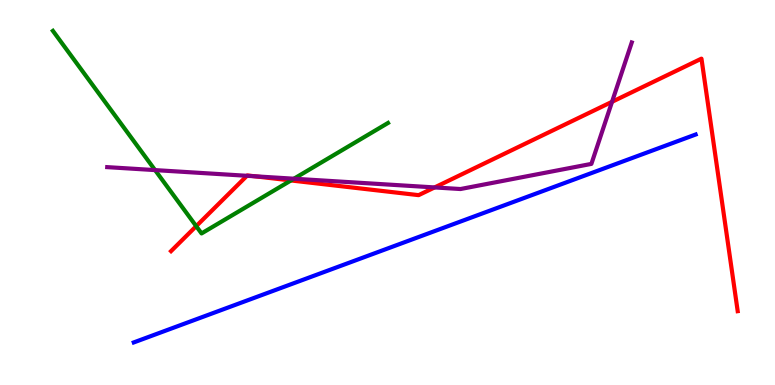[{'lines': ['blue', 'red'], 'intersections': []}, {'lines': ['green', 'red'], 'intersections': [{'x': 2.53, 'y': 4.13}, {'x': 3.75, 'y': 5.31}]}, {'lines': ['purple', 'red'], 'intersections': [{'x': 3.19, 'y': 5.43}, {'x': 3.29, 'y': 5.42}, {'x': 5.61, 'y': 5.13}, {'x': 7.9, 'y': 7.36}]}, {'lines': ['blue', 'green'], 'intersections': []}, {'lines': ['blue', 'purple'], 'intersections': []}, {'lines': ['green', 'purple'], 'intersections': [{'x': 2.0, 'y': 5.58}, {'x': 3.79, 'y': 5.36}]}]